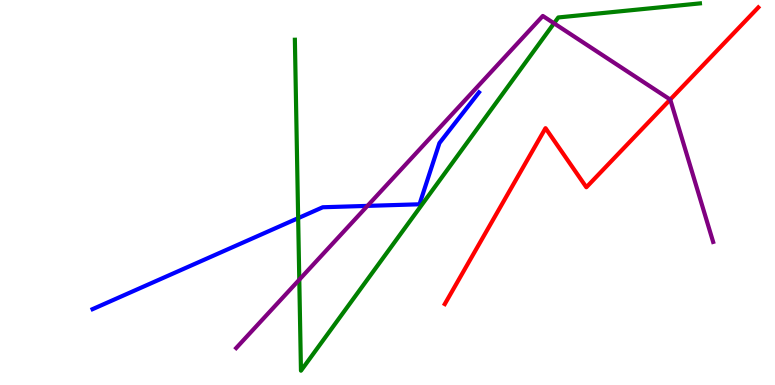[{'lines': ['blue', 'red'], 'intersections': []}, {'lines': ['green', 'red'], 'intersections': []}, {'lines': ['purple', 'red'], 'intersections': [{'x': 8.65, 'y': 7.41}]}, {'lines': ['blue', 'green'], 'intersections': [{'x': 3.85, 'y': 4.33}]}, {'lines': ['blue', 'purple'], 'intersections': [{'x': 4.74, 'y': 4.65}]}, {'lines': ['green', 'purple'], 'intersections': [{'x': 3.86, 'y': 2.74}, {'x': 7.15, 'y': 9.39}]}]